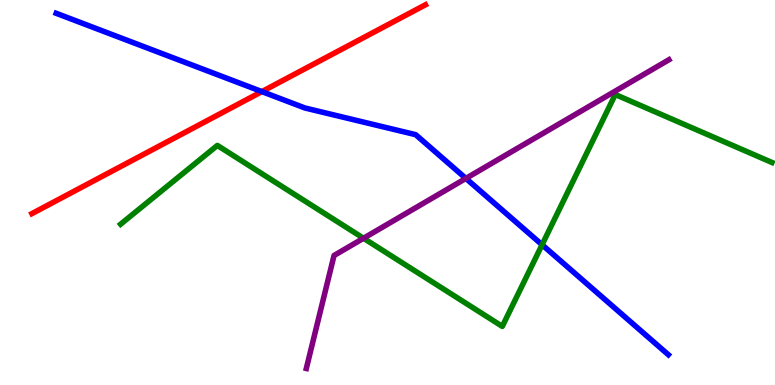[{'lines': ['blue', 'red'], 'intersections': [{'x': 3.38, 'y': 7.62}]}, {'lines': ['green', 'red'], 'intersections': []}, {'lines': ['purple', 'red'], 'intersections': []}, {'lines': ['blue', 'green'], 'intersections': [{'x': 6.99, 'y': 3.64}]}, {'lines': ['blue', 'purple'], 'intersections': [{'x': 6.01, 'y': 5.37}]}, {'lines': ['green', 'purple'], 'intersections': [{'x': 4.69, 'y': 3.81}]}]